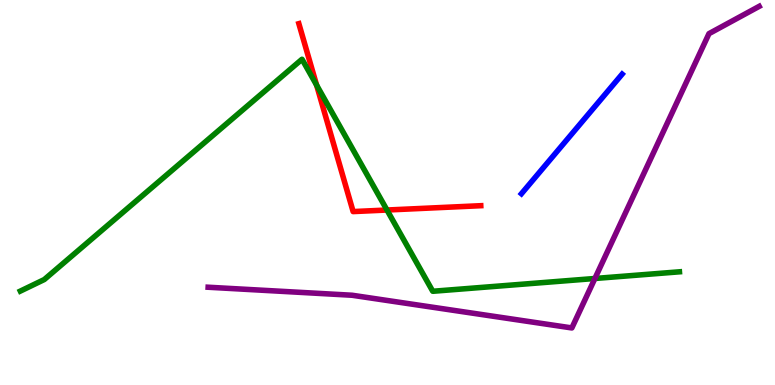[{'lines': ['blue', 'red'], 'intersections': []}, {'lines': ['green', 'red'], 'intersections': [{'x': 4.09, 'y': 7.79}, {'x': 4.99, 'y': 4.54}]}, {'lines': ['purple', 'red'], 'intersections': []}, {'lines': ['blue', 'green'], 'intersections': []}, {'lines': ['blue', 'purple'], 'intersections': []}, {'lines': ['green', 'purple'], 'intersections': [{'x': 7.68, 'y': 2.77}]}]